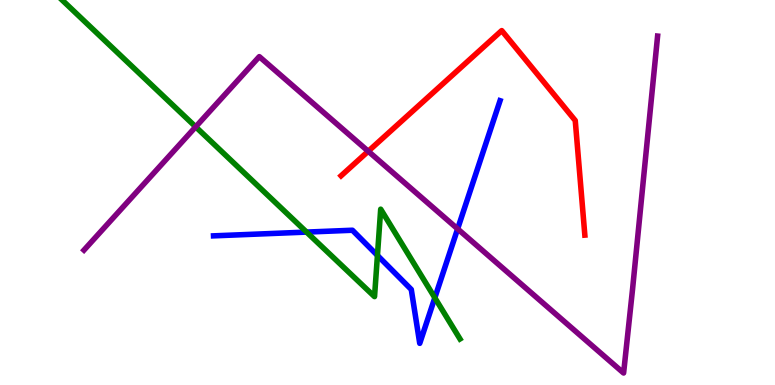[{'lines': ['blue', 'red'], 'intersections': []}, {'lines': ['green', 'red'], 'intersections': []}, {'lines': ['purple', 'red'], 'intersections': [{'x': 4.75, 'y': 6.07}]}, {'lines': ['blue', 'green'], 'intersections': [{'x': 3.96, 'y': 3.97}, {'x': 4.87, 'y': 3.37}, {'x': 5.61, 'y': 2.27}]}, {'lines': ['blue', 'purple'], 'intersections': [{'x': 5.9, 'y': 4.06}]}, {'lines': ['green', 'purple'], 'intersections': [{'x': 2.52, 'y': 6.71}]}]